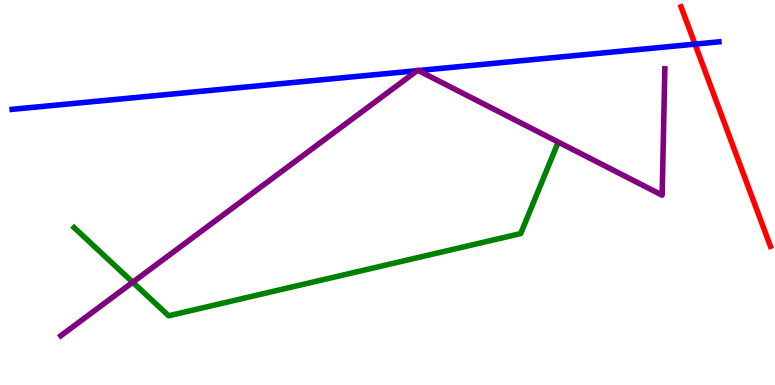[{'lines': ['blue', 'red'], 'intersections': [{'x': 8.97, 'y': 8.85}]}, {'lines': ['green', 'red'], 'intersections': []}, {'lines': ['purple', 'red'], 'intersections': []}, {'lines': ['blue', 'green'], 'intersections': []}, {'lines': ['blue', 'purple'], 'intersections': [{'x': 5.38, 'y': 8.16}, {'x': 5.4, 'y': 8.17}]}, {'lines': ['green', 'purple'], 'intersections': [{'x': 1.71, 'y': 2.67}]}]